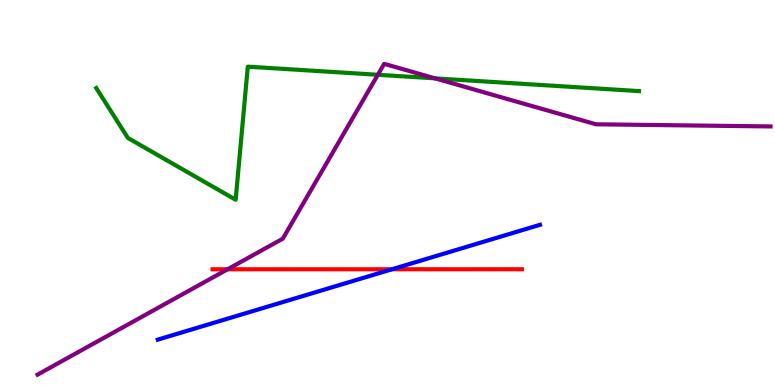[{'lines': ['blue', 'red'], 'intersections': [{'x': 5.06, 'y': 3.01}]}, {'lines': ['green', 'red'], 'intersections': []}, {'lines': ['purple', 'red'], 'intersections': [{'x': 2.94, 'y': 3.01}]}, {'lines': ['blue', 'green'], 'intersections': []}, {'lines': ['blue', 'purple'], 'intersections': []}, {'lines': ['green', 'purple'], 'intersections': [{'x': 4.88, 'y': 8.06}, {'x': 5.61, 'y': 7.96}]}]